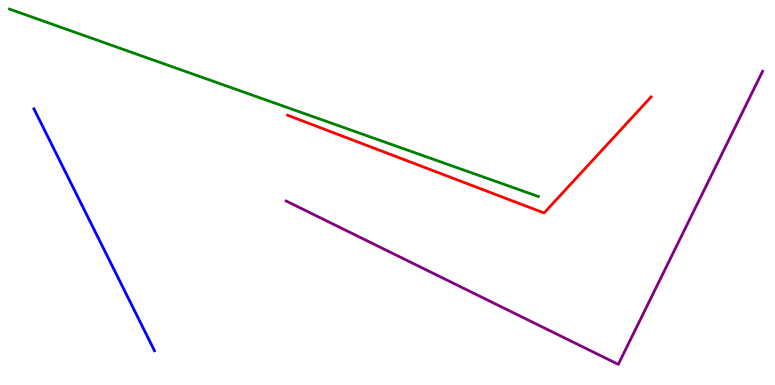[{'lines': ['blue', 'red'], 'intersections': []}, {'lines': ['green', 'red'], 'intersections': []}, {'lines': ['purple', 'red'], 'intersections': []}, {'lines': ['blue', 'green'], 'intersections': []}, {'lines': ['blue', 'purple'], 'intersections': []}, {'lines': ['green', 'purple'], 'intersections': []}]